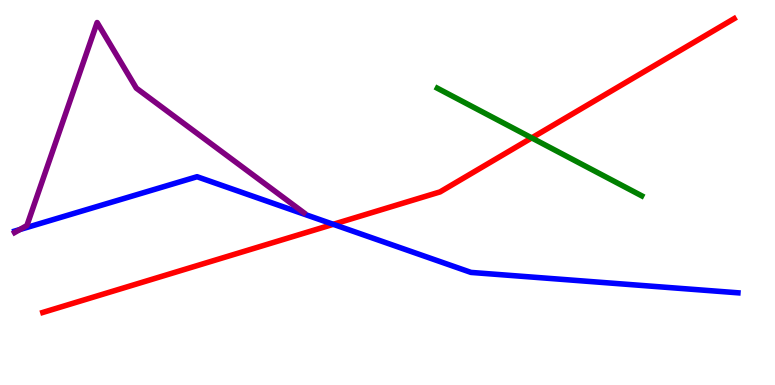[{'lines': ['blue', 'red'], 'intersections': [{'x': 4.3, 'y': 4.17}]}, {'lines': ['green', 'red'], 'intersections': [{'x': 6.86, 'y': 6.42}]}, {'lines': ['purple', 'red'], 'intersections': []}, {'lines': ['blue', 'green'], 'intersections': []}, {'lines': ['blue', 'purple'], 'intersections': [{'x': 0.256, 'y': 4.04}]}, {'lines': ['green', 'purple'], 'intersections': []}]